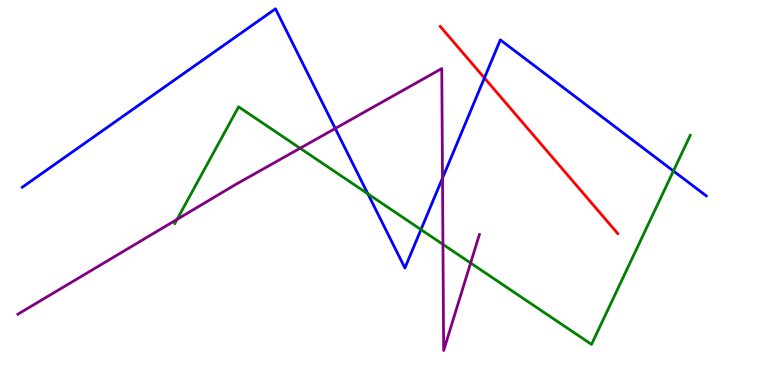[{'lines': ['blue', 'red'], 'intersections': [{'x': 6.25, 'y': 7.97}]}, {'lines': ['green', 'red'], 'intersections': []}, {'lines': ['purple', 'red'], 'intersections': []}, {'lines': ['blue', 'green'], 'intersections': [{'x': 4.75, 'y': 4.96}, {'x': 5.43, 'y': 4.04}, {'x': 8.69, 'y': 5.56}]}, {'lines': ['blue', 'purple'], 'intersections': [{'x': 4.33, 'y': 6.66}, {'x': 5.71, 'y': 5.37}]}, {'lines': ['green', 'purple'], 'intersections': [{'x': 2.28, 'y': 4.3}, {'x': 3.87, 'y': 6.15}, {'x': 5.72, 'y': 3.65}, {'x': 6.07, 'y': 3.17}]}]